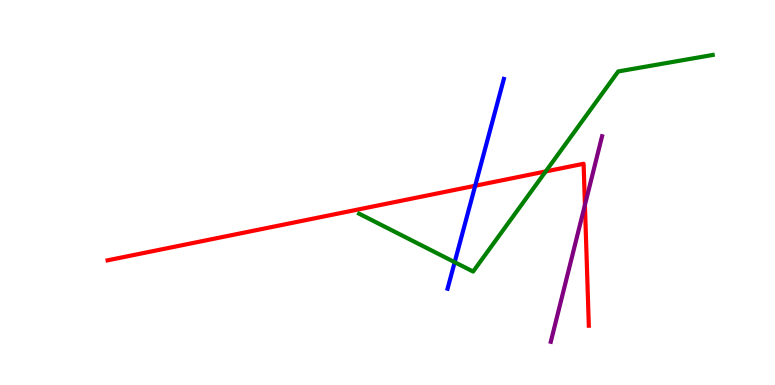[{'lines': ['blue', 'red'], 'intersections': [{'x': 6.13, 'y': 5.18}]}, {'lines': ['green', 'red'], 'intersections': [{'x': 7.04, 'y': 5.55}]}, {'lines': ['purple', 'red'], 'intersections': [{'x': 7.55, 'y': 4.68}]}, {'lines': ['blue', 'green'], 'intersections': [{'x': 5.87, 'y': 3.19}]}, {'lines': ['blue', 'purple'], 'intersections': []}, {'lines': ['green', 'purple'], 'intersections': []}]